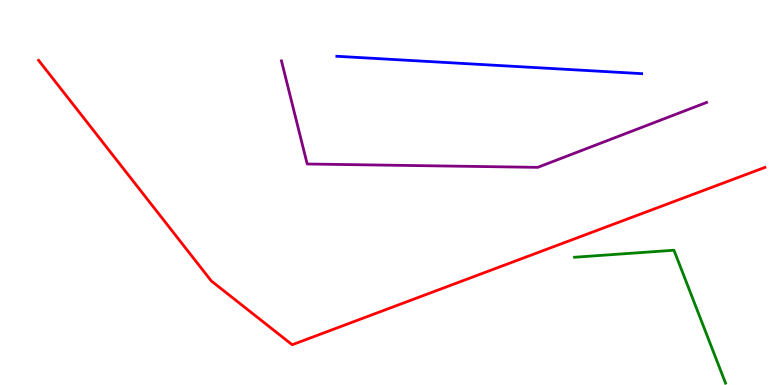[{'lines': ['blue', 'red'], 'intersections': []}, {'lines': ['green', 'red'], 'intersections': []}, {'lines': ['purple', 'red'], 'intersections': []}, {'lines': ['blue', 'green'], 'intersections': []}, {'lines': ['blue', 'purple'], 'intersections': []}, {'lines': ['green', 'purple'], 'intersections': []}]